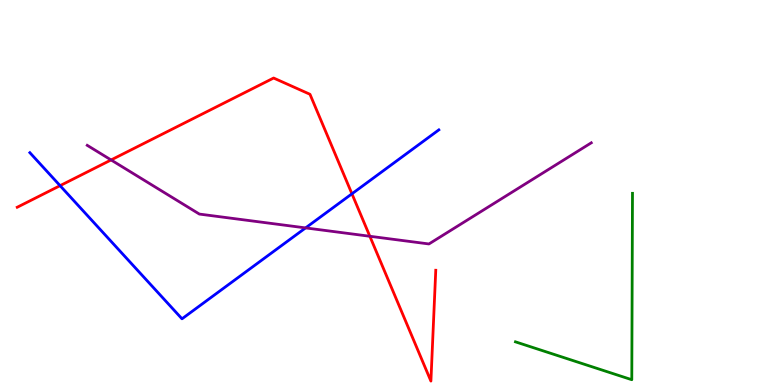[{'lines': ['blue', 'red'], 'intersections': [{'x': 0.775, 'y': 5.18}, {'x': 4.54, 'y': 4.97}]}, {'lines': ['green', 'red'], 'intersections': []}, {'lines': ['purple', 'red'], 'intersections': [{'x': 1.43, 'y': 5.85}, {'x': 4.77, 'y': 3.86}]}, {'lines': ['blue', 'green'], 'intersections': []}, {'lines': ['blue', 'purple'], 'intersections': [{'x': 3.94, 'y': 4.08}]}, {'lines': ['green', 'purple'], 'intersections': []}]